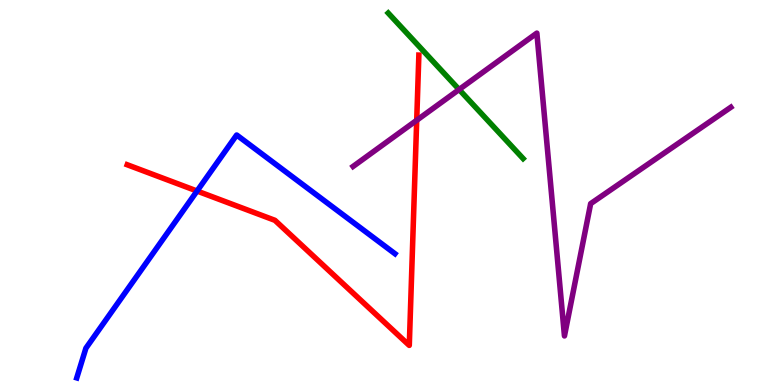[{'lines': ['blue', 'red'], 'intersections': [{'x': 2.54, 'y': 5.04}]}, {'lines': ['green', 'red'], 'intersections': []}, {'lines': ['purple', 'red'], 'intersections': [{'x': 5.38, 'y': 6.88}]}, {'lines': ['blue', 'green'], 'intersections': []}, {'lines': ['blue', 'purple'], 'intersections': []}, {'lines': ['green', 'purple'], 'intersections': [{'x': 5.92, 'y': 7.67}]}]